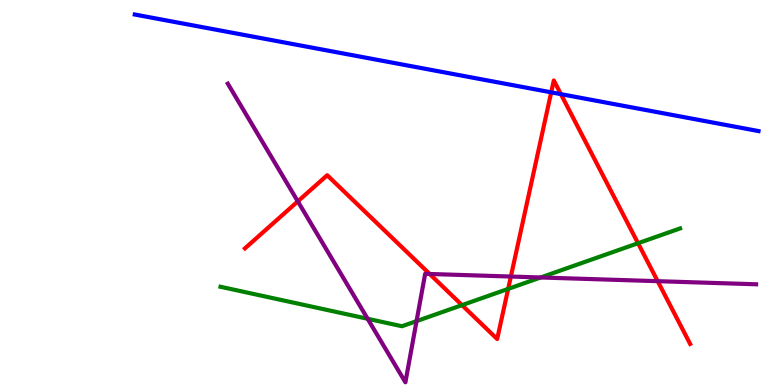[{'lines': ['blue', 'red'], 'intersections': [{'x': 7.11, 'y': 7.6}, {'x': 7.24, 'y': 7.55}]}, {'lines': ['green', 'red'], 'intersections': [{'x': 5.96, 'y': 2.07}, {'x': 6.56, 'y': 2.5}, {'x': 8.23, 'y': 3.68}]}, {'lines': ['purple', 'red'], 'intersections': [{'x': 3.84, 'y': 4.77}, {'x': 5.54, 'y': 2.88}, {'x': 6.59, 'y': 2.82}, {'x': 8.49, 'y': 2.7}]}, {'lines': ['blue', 'green'], 'intersections': []}, {'lines': ['blue', 'purple'], 'intersections': []}, {'lines': ['green', 'purple'], 'intersections': [{'x': 4.74, 'y': 1.72}, {'x': 5.37, 'y': 1.66}, {'x': 6.98, 'y': 2.79}]}]